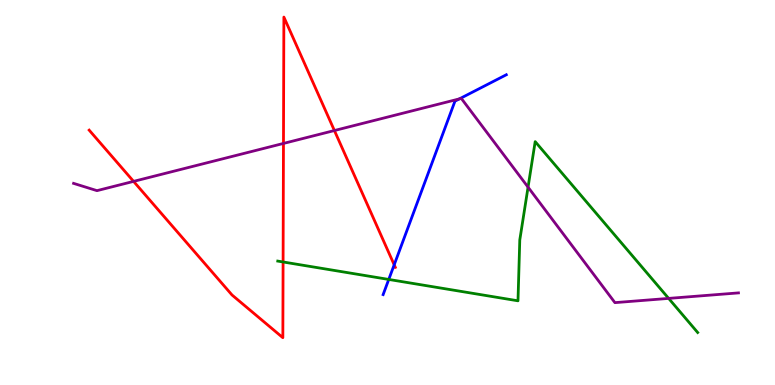[{'lines': ['blue', 'red'], 'intersections': [{'x': 5.09, 'y': 3.12}]}, {'lines': ['green', 'red'], 'intersections': [{'x': 3.65, 'y': 3.2}]}, {'lines': ['purple', 'red'], 'intersections': [{'x': 1.72, 'y': 5.29}, {'x': 3.66, 'y': 6.27}, {'x': 4.31, 'y': 6.61}]}, {'lines': ['blue', 'green'], 'intersections': [{'x': 5.02, 'y': 2.74}]}, {'lines': ['blue', 'purple'], 'intersections': [{'x': 5.93, 'y': 7.43}]}, {'lines': ['green', 'purple'], 'intersections': [{'x': 6.81, 'y': 5.14}, {'x': 8.63, 'y': 2.25}]}]